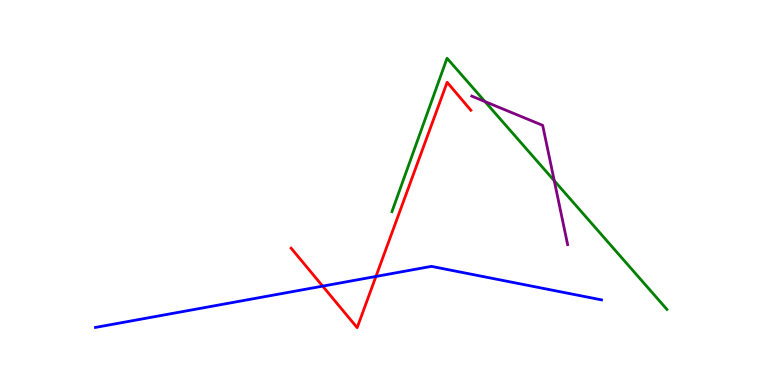[{'lines': ['blue', 'red'], 'intersections': [{'x': 4.16, 'y': 2.57}, {'x': 4.85, 'y': 2.82}]}, {'lines': ['green', 'red'], 'intersections': []}, {'lines': ['purple', 'red'], 'intersections': []}, {'lines': ['blue', 'green'], 'intersections': []}, {'lines': ['blue', 'purple'], 'intersections': []}, {'lines': ['green', 'purple'], 'intersections': [{'x': 6.26, 'y': 7.36}, {'x': 7.15, 'y': 5.31}]}]